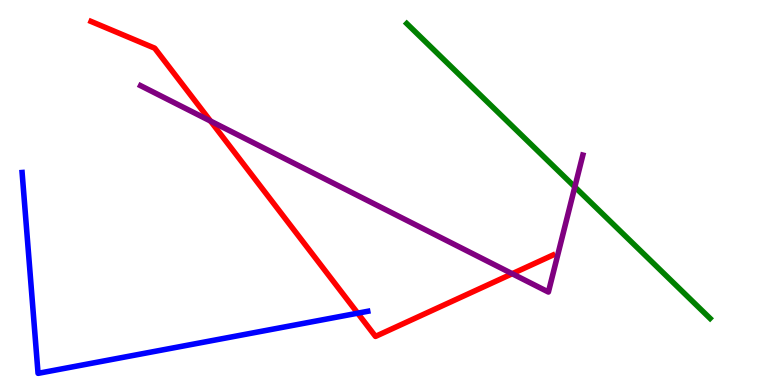[{'lines': ['blue', 'red'], 'intersections': [{'x': 4.62, 'y': 1.87}]}, {'lines': ['green', 'red'], 'intersections': []}, {'lines': ['purple', 'red'], 'intersections': [{'x': 2.72, 'y': 6.86}, {'x': 6.61, 'y': 2.89}]}, {'lines': ['blue', 'green'], 'intersections': []}, {'lines': ['blue', 'purple'], 'intersections': []}, {'lines': ['green', 'purple'], 'intersections': [{'x': 7.42, 'y': 5.14}]}]